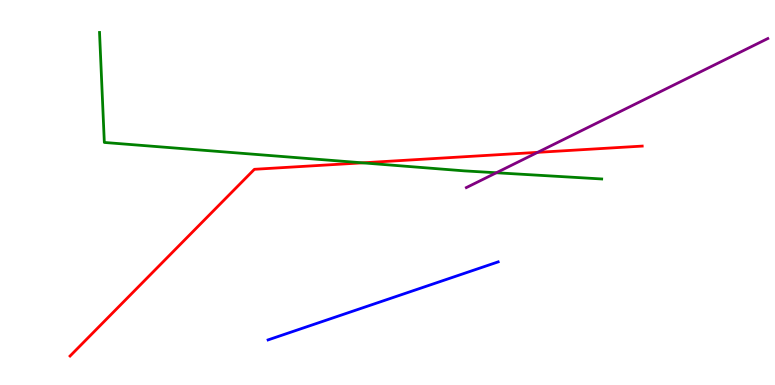[{'lines': ['blue', 'red'], 'intersections': []}, {'lines': ['green', 'red'], 'intersections': [{'x': 4.68, 'y': 5.77}]}, {'lines': ['purple', 'red'], 'intersections': [{'x': 6.94, 'y': 6.04}]}, {'lines': ['blue', 'green'], 'intersections': []}, {'lines': ['blue', 'purple'], 'intersections': []}, {'lines': ['green', 'purple'], 'intersections': [{'x': 6.4, 'y': 5.51}]}]